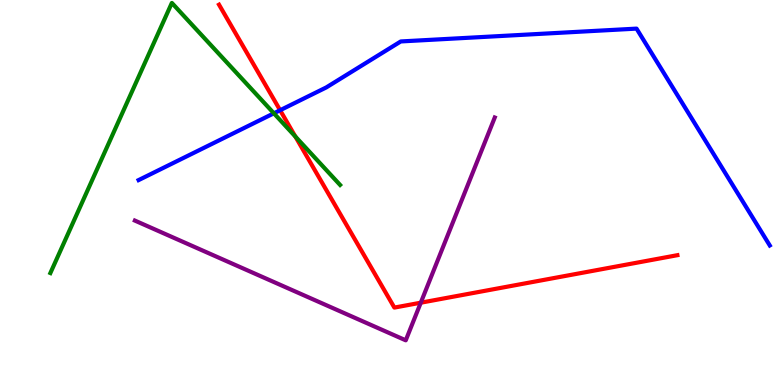[{'lines': ['blue', 'red'], 'intersections': [{'x': 3.61, 'y': 7.14}]}, {'lines': ['green', 'red'], 'intersections': [{'x': 3.81, 'y': 6.45}]}, {'lines': ['purple', 'red'], 'intersections': [{'x': 5.43, 'y': 2.14}]}, {'lines': ['blue', 'green'], 'intersections': [{'x': 3.53, 'y': 7.06}]}, {'lines': ['blue', 'purple'], 'intersections': []}, {'lines': ['green', 'purple'], 'intersections': []}]